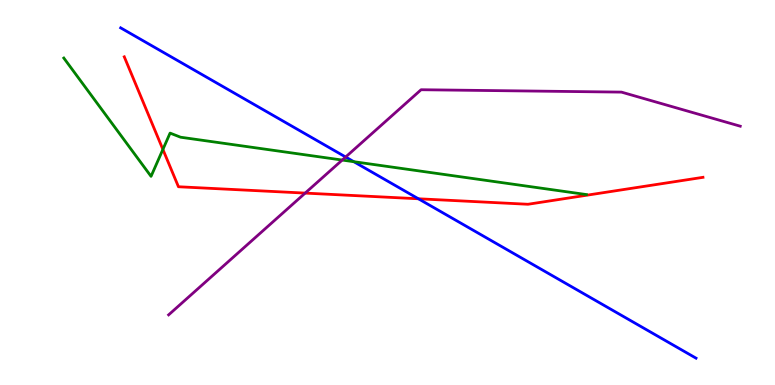[{'lines': ['blue', 'red'], 'intersections': [{'x': 5.4, 'y': 4.84}]}, {'lines': ['green', 'red'], 'intersections': [{'x': 2.1, 'y': 6.12}]}, {'lines': ['purple', 'red'], 'intersections': [{'x': 3.94, 'y': 4.98}]}, {'lines': ['blue', 'green'], 'intersections': [{'x': 4.57, 'y': 5.8}]}, {'lines': ['blue', 'purple'], 'intersections': [{'x': 4.46, 'y': 5.92}]}, {'lines': ['green', 'purple'], 'intersections': [{'x': 4.42, 'y': 5.84}]}]